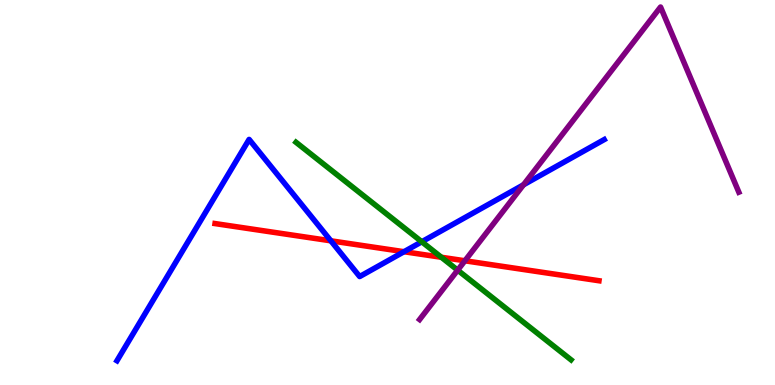[{'lines': ['blue', 'red'], 'intersections': [{'x': 4.27, 'y': 3.74}, {'x': 5.21, 'y': 3.46}]}, {'lines': ['green', 'red'], 'intersections': [{'x': 5.7, 'y': 3.32}]}, {'lines': ['purple', 'red'], 'intersections': [{'x': 6.0, 'y': 3.23}]}, {'lines': ['blue', 'green'], 'intersections': [{'x': 5.44, 'y': 3.72}]}, {'lines': ['blue', 'purple'], 'intersections': [{'x': 6.75, 'y': 5.2}]}, {'lines': ['green', 'purple'], 'intersections': [{'x': 5.91, 'y': 2.98}]}]